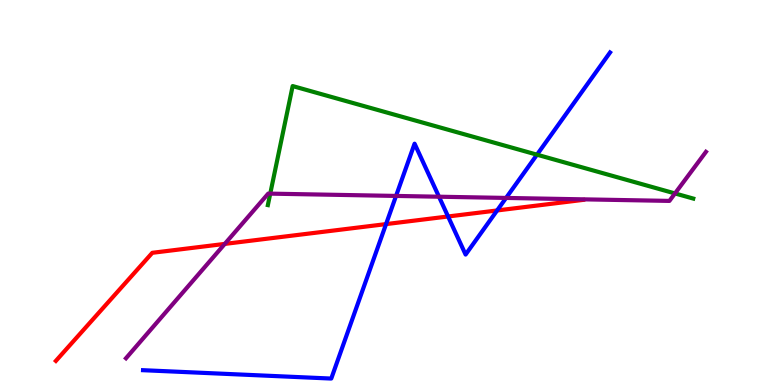[{'lines': ['blue', 'red'], 'intersections': [{'x': 4.98, 'y': 4.18}, {'x': 5.78, 'y': 4.38}, {'x': 6.41, 'y': 4.53}]}, {'lines': ['green', 'red'], 'intersections': []}, {'lines': ['purple', 'red'], 'intersections': [{'x': 2.9, 'y': 3.66}]}, {'lines': ['blue', 'green'], 'intersections': [{'x': 6.93, 'y': 5.98}]}, {'lines': ['blue', 'purple'], 'intersections': [{'x': 5.11, 'y': 4.91}, {'x': 5.66, 'y': 4.89}, {'x': 6.53, 'y': 4.86}]}, {'lines': ['green', 'purple'], 'intersections': [{'x': 3.49, 'y': 4.97}, {'x': 8.71, 'y': 4.98}]}]